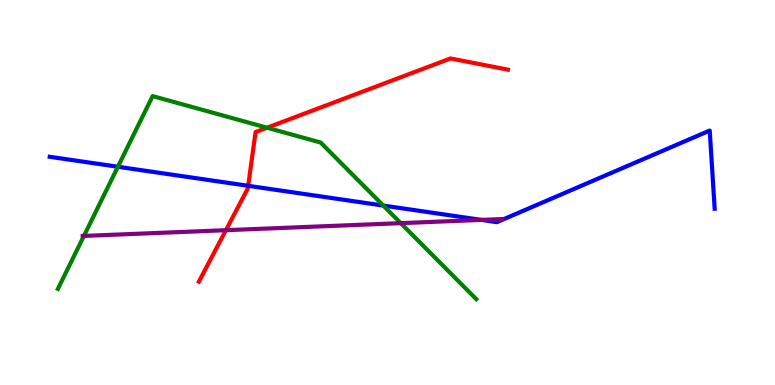[{'lines': ['blue', 'red'], 'intersections': [{'x': 3.2, 'y': 5.17}]}, {'lines': ['green', 'red'], 'intersections': [{'x': 3.45, 'y': 6.68}]}, {'lines': ['purple', 'red'], 'intersections': [{'x': 2.91, 'y': 4.02}]}, {'lines': ['blue', 'green'], 'intersections': [{'x': 1.52, 'y': 5.67}, {'x': 4.95, 'y': 4.66}]}, {'lines': ['blue', 'purple'], 'intersections': [{'x': 6.21, 'y': 4.29}]}, {'lines': ['green', 'purple'], 'intersections': [{'x': 1.08, 'y': 3.87}, {'x': 5.17, 'y': 4.2}]}]